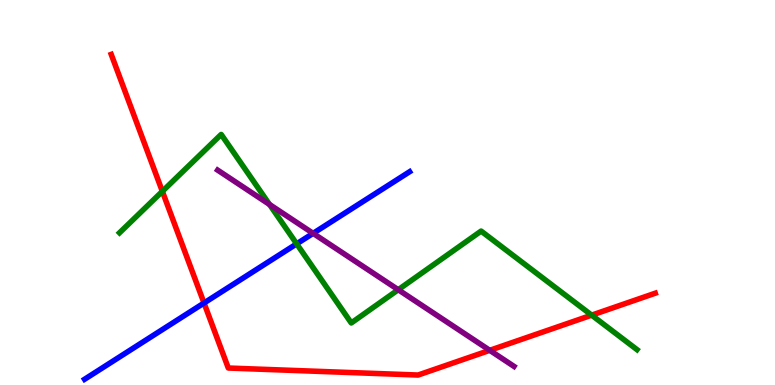[{'lines': ['blue', 'red'], 'intersections': [{'x': 2.63, 'y': 2.13}]}, {'lines': ['green', 'red'], 'intersections': [{'x': 2.09, 'y': 5.03}, {'x': 7.63, 'y': 1.81}]}, {'lines': ['purple', 'red'], 'intersections': [{'x': 6.32, 'y': 0.901}]}, {'lines': ['blue', 'green'], 'intersections': [{'x': 3.83, 'y': 3.67}]}, {'lines': ['blue', 'purple'], 'intersections': [{'x': 4.04, 'y': 3.94}]}, {'lines': ['green', 'purple'], 'intersections': [{'x': 3.48, 'y': 4.69}, {'x': 5.14, 'y': 2.47}]}]